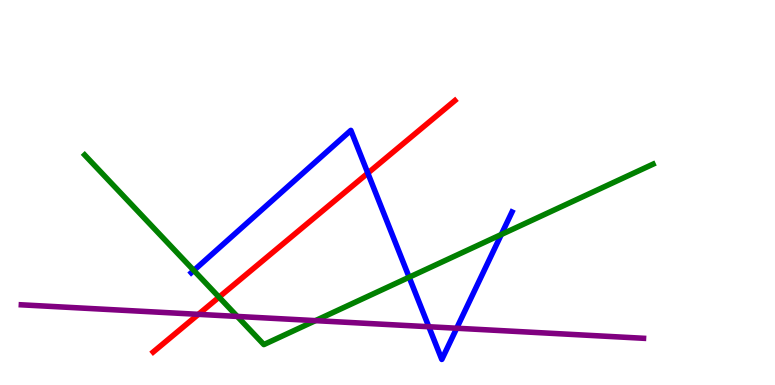[{'lines': ['blue', 'red'], 'intersections': [{'x': 4.75, 'y': 5.5}]}, {'lines': ['green', 'red'], 'intersections': [{'x': 2.83, 'y': 2.28}]}, {'lines': ['purple', 'red'], 'intersections': [{'x': 2.56, 'y': 1.84}]}, {'lines': ['blue', 'green'], 'intersections': [{'x': 2.5, 'y': 2.98}, {'x': 5.28, 'y': 2.8}, {'x': 6.47, 'y': 3.91}]}, {'lines': ['blue', 'purple'], 'intersections': [{'x': 5.53, 'y': 1.51}, {'x': 5.89, 'y': 1.47}]}, {'lines': ['green', 'purple'], 'intersections': [{'x': 3.06, 'y': 1.78}, {'x': 4.07, 'y': 1.67}]}]